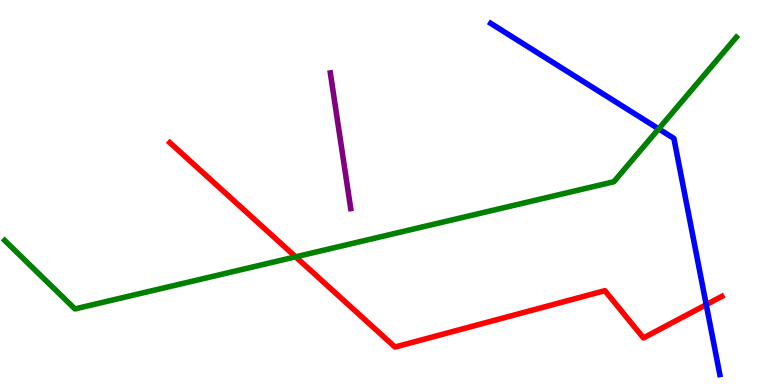[{'lines': ['blue', 'red'], 'intersections': [{'x': 9.11, 'y': 2.09}]}, {'lines': ['green', 'red'], 'intersections': [{'x': 3.81, 'y': 3.33}]}, {'lines': ['purple', 'red'], 'intersections': []}, {'lines': ['blue', 'green'], 'intersections': [{'x': 8.5, 'y': 6.65}]}, {'lines': ['blue', 'purple'], 'intersections': []}, {'lines': ['green', 'purple'], 'intersections': []}]